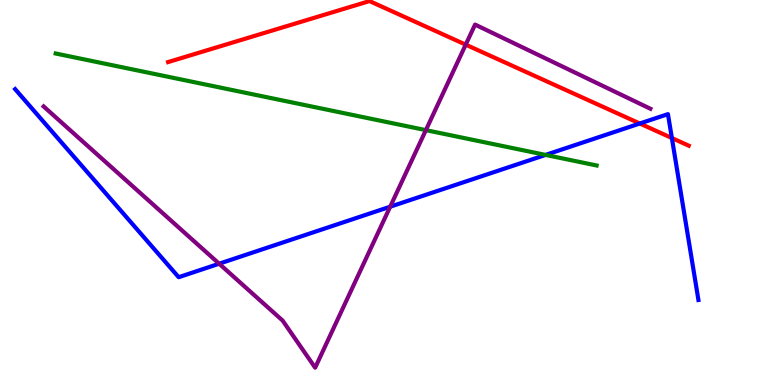[{'lines': ['blue', 'red'], 'intersections': [{'x': 8.26, 'y': 6.79}, {'x': 8.67, 'y': 6.41}]}, {'lines': ['green', 'red'], 'intersections': []}, {'lines': ['purple', 'red'], 'intersections': [{'x': 6.01, 'y': 8.84}]}, {'lines': ['blue', 'green'], 'intersections': [{'x': 7.04, 'y': 5.98}]}, {'lines': ['blue', 'purple'], 'intersections': [{'x': 2.83, 'y': 3.15}, {'x': 5.03, 'y': 4.63}]}, {'lines': ['green', 'purple'], 'intersections': [{'x': 5.5, 'y': 6.62}]}]